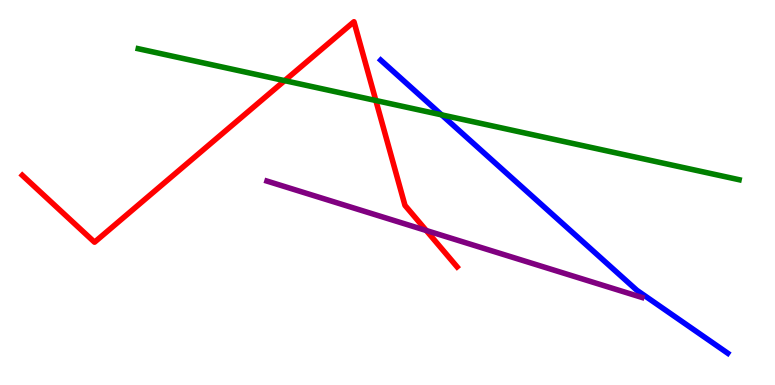[{'lines': ['blue', 'red'], 'intersections': []}, {'lines': ['green', 'red'], 'intersections': [{'x': 3.67, 'y': 7.91}, {'x': 4.85, 'y': 7.39}]}, {'lines': ['purple', 'red'], 'intersections': [{'x': 5.5, 'y': 4.01}]}, {'lines': ['blue', 'green'], 'intersections': [{'x': 5.7, 'y': 7.02}]}, {'lines': ['blue', 'purple'], 'intersections': []}, {'lines': ['green', 'purple'], 'intersections': []}]